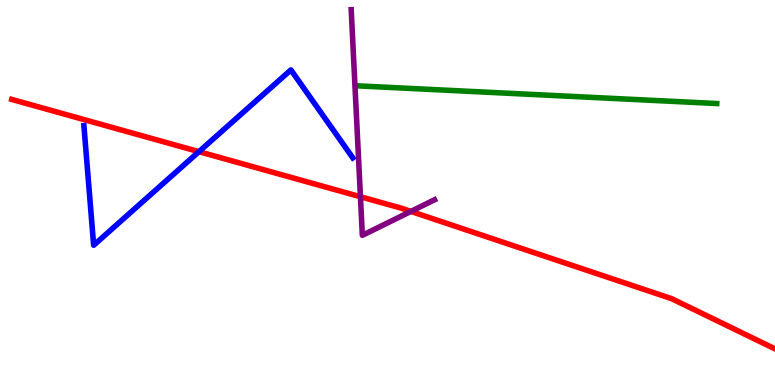[{'lines': ['blue', 'red'], 'intersections': [{'x': 2.57, 'y': 6.06}]}, {'lines': ['green', 'red'], 'intersections': []}, {'lines': ['purple', 'red'], 'intersections': [{'x': 4.65, 'y': 4.89}, {'x': 5.3, 'y': 4.51}]}, {'lines': ['blue', 'green'], 'intersections': []}, {'lines': ['blue', 'purple'], 'intersections': []}, {'lines': ['green', 'purple'], 'intersections': []}]